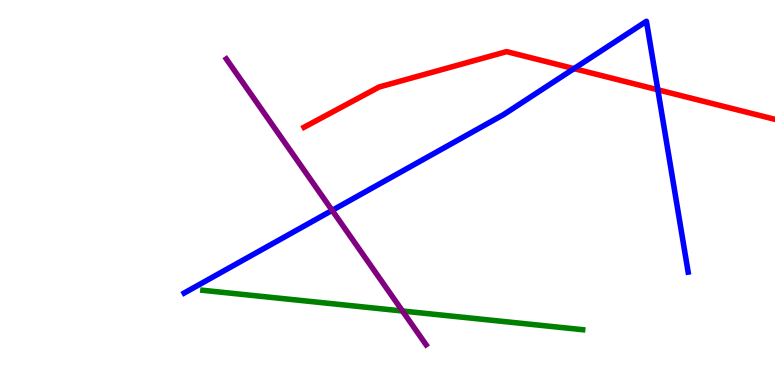[{'lines': ['blue', 'red'], 'intersections': [{'x': 7.41, 'y': 8.22}, {'x': 8.49, 'y': 7.67}]}, {'lines': ['green', 'red'], 'intersections': []}, {'lines': ['purple', 'red'], 'intersections': []}, {'lines': ['blue', 'green'], 'intersections': []}, {'lines': ['blue', 'purple'], 'intersections': [{'x': 4.29, 'y': 4.54}]}, {'lines': ['green', 'purple'], 'intersections': [{'x': 5.19, 'y': 1.92}]}]